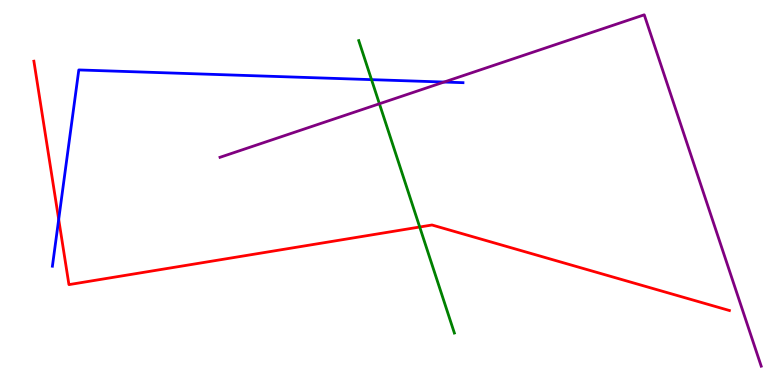[{'lines': ['blue', 'red'], 'intersections': [{'x': 0.757, 'y': 4.3}]}, {'lines': ['green', 'red'], 'intersections': [{'x': 5.42, 'y': 4.1}]}, {'lines': ['purple', 'red'], 'intersections': []}, {'lines': ['blue', 'green'], 'intersections': [{'x': 4.79, 'y': 7.93}]}, {'lines': ['blue', 'purple'], 'intersections': [{'x': 5.73, 'y': 7.87}]}, {'lines': ['green', 'purple'], 'intersections': [{'x': 4.9, 'y': 7.3}]}]